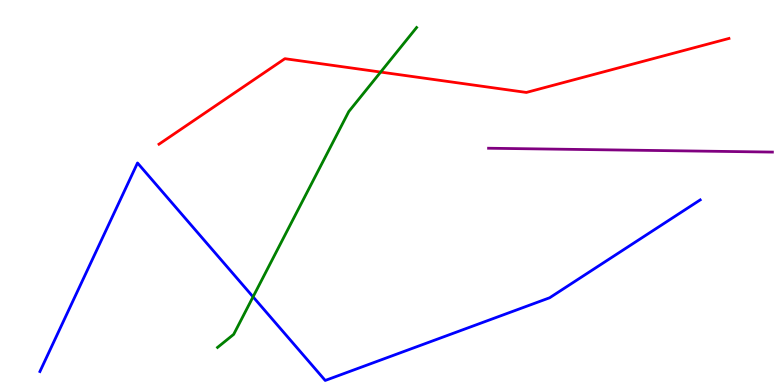[{'lines': ['blue', 'red'], 'intersections': []}, {'lines': ['green', 'red'], 'intersections': [{'x': 4.91, 'y': 8.13}]}, {'lines': ['purple', 'red'], 'intersections': []}, {'lines': ['blue', 'green'], 'intersections': [{'x': 3.27, 'y': 2.29}]}, {'lines': ['blue', 'purple'], 'intersections': []}, {'lines': ['green', 'purple'], 'intersections': []}]